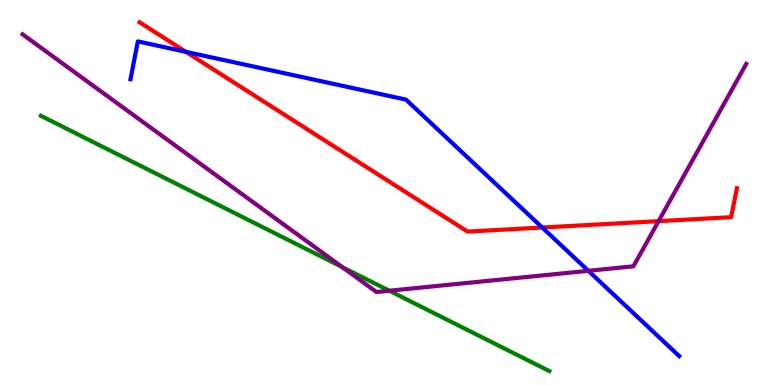[{'lines': ['blue', 'red'], 'intersections': [{'x': 2.4, 'y': 8.65}, {'x': 7.0, 'y': 4.09}]}, {'lines': ['green', 'red'], 'intersections': []}, {'lines': ['purple', 'red'], 'intersections': [{'x': 8.5, 'y': 4.26}]}, {'lines': ['blue', 'green'], 'intersections': []}, {'lines': ['blue', 'purple'], 'intersections': [{'x': 7.59, 'y': 2.97}]}, {'lines': ['green', 'purple'], 'intersections': [{'x': 4.42, 'y': 3.06}, {'x': 5.02, 'y': 2.45}]}]